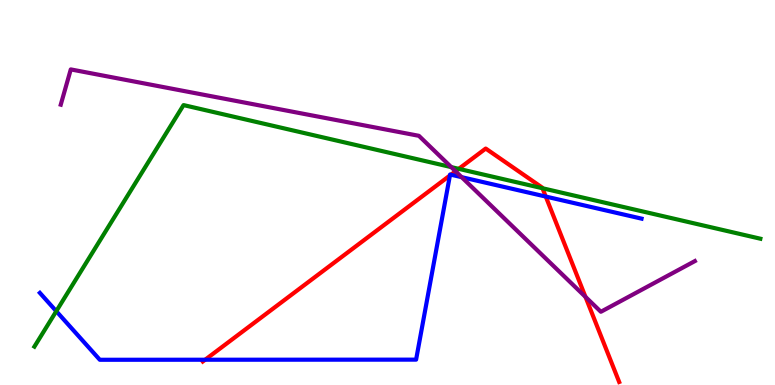[{'lines': ['blue', 'red'], 'intersections': [{'x': 2.65, 'y': 0.656}, {'x': 5.81, 'y': 5.44}, {'x': 5.82, 'y': 5.46}, {'x': 7.04, 'y': 4.89}]}, {'lines': ['green', 'red'], 'intersections': [{'x': 5.92, 'y': 5.61}, {'x': 7.0, 'y': 5.11}]}, {'lines': ['purple', 'red'], 'intersections': [{'x': 5.88, 'y': 5.55}, {'x': 7.55, 'y': 2.29}]}, {'lines': ['blue', 'green'], 'intersections': [{'x': 0.726, 'y': 1.92}]}, {'lines': ['blue', 'purple'], 'intersections': [{'x': 5.96, 'y': 5.4}]}, {'lines': ['green', 'purple'], 'intersections': [{'x': 5.82, 'y': 5.66}]}]